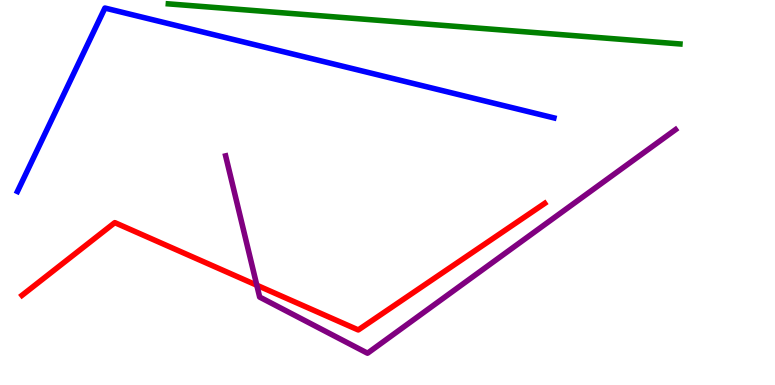[{'lines': ['blue', 'red'], 'intersections': []}, {'lines': ['green', 'red'], 'intersections': []}, {'lines': ['purple', 'red'], 'intersections': [{'x': 3.31, 'y': 2.59}]}, {'lines': ['blue', 'green'], 'intersections': []}, {'lines': ['blue', 'purple'], 'intersections': []}, {'lines': ['green', 'purple'], 'intersections': []}]